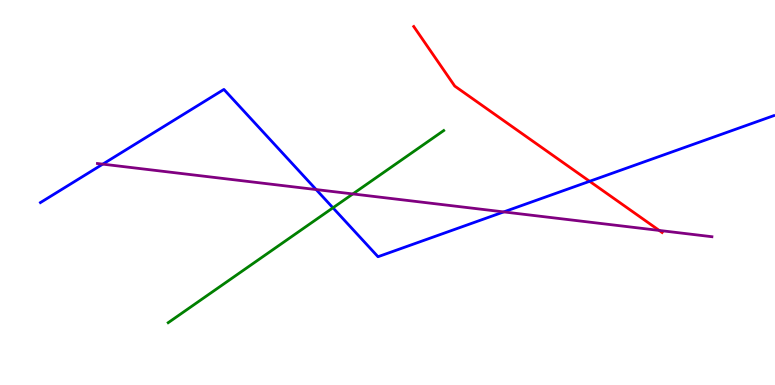[{'lines': ['blue', 'red'], 'intersections': [{'x': 7.61, 'y': 5.29}]}, {'lines': ['green', 'red'], 'intersections': []}, {'lines': ['purple', 'red'], 'intersections': [{'x': 8.51, 'y': 4.01}]}, {'lines': ['blue', 'green'], 'intersections': [{'x': 4.3, 'y': 4.6}]}, {'lines': ['blue', 'purple'], 'intersections': [{'x': 1.33, 'y': 5.74}, {'x': 4.08, 'y': 5.08}, {'x': 6.5, 'y': 4.5}]}, {'lines': ['green', 'purple'], 'intersections': [{'x': 4.55, 'y': 4.96}]}]